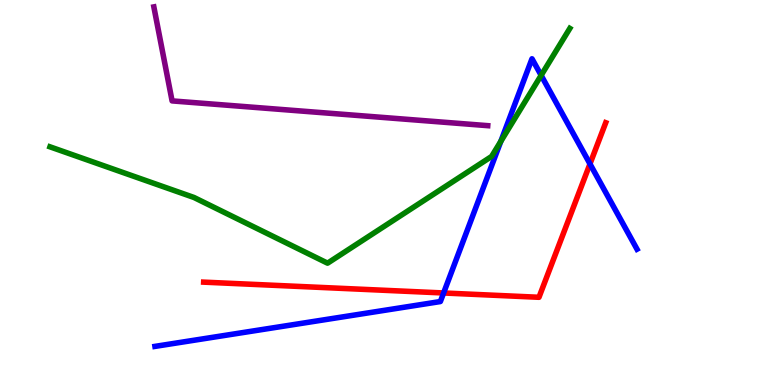[{'lines': ['blue', 'red'], 'intersections': [{'x': 5.72, 'y': 2.39}, {'x': 7.61, 'y': 5.74}]}, {'lines': ['green', 'red'], 'intersections': []}, {'lines': ['purple', 'red'], 'intersections': []}, {'lines': ['blue', 'green'], 'intersections': [{'x': 6.46, 'y': 6.33}, {'x': 6.98, 'y': 8.04}]}, {'lines': ['blue', 'purple'], 'intersections': []}, {'lines': ['green', 'purple'], 'intersections': []}]